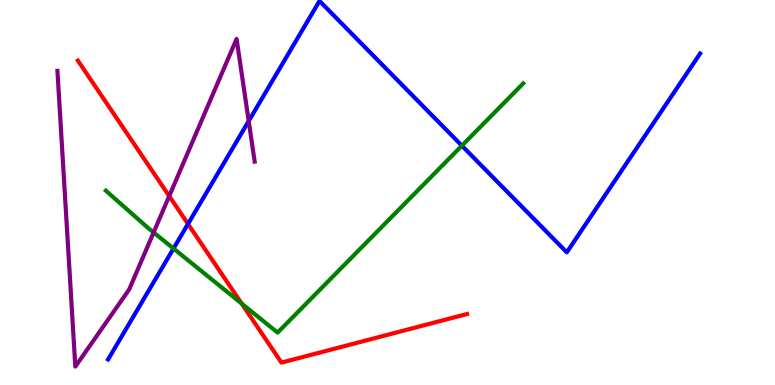[{'lines': ['blue', 'red'], 'intersections': [{'x': 2.43, 'y': 4.18}]}, {'lines': ['green', 'red'], 'intersections': [{'x': 3.12, 'y': 2.11}]}, {'lines': ['purple', 'red'], 'intersections': [{'x': 2.18, 'y': 4.91}]}, {'lines': ['blue', 'green'], 'intersections': [{'x': 2.24, 'y': 3.54}, {'x': 5.96, 'y': 6.22}]}, {'lines': ['blue', 'purple'], 'intersections': [{'x': 3.21, 'y': 6.86}]}, {'lines': ['green', 'purple'], 'intersections': [{'x': 1.98, 'y': 3.96}]}]